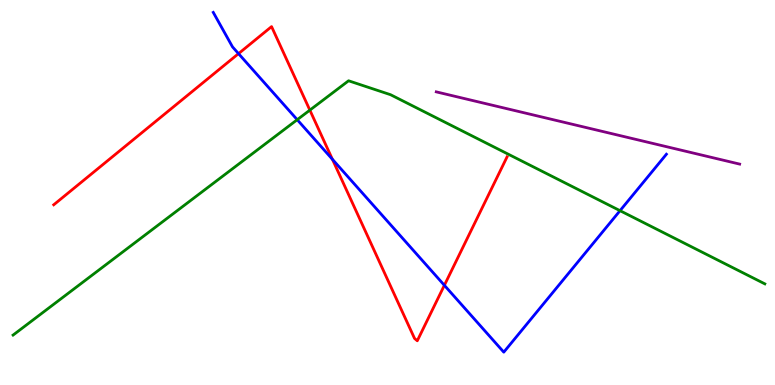[{'lines': ['blue', 'red'], 'intersections': [{'x': 3.08, 'y': 8.61}, {'x': 4.29, 'y': 5.86}, {'x': 5.73, 'y': 2.59}]}, {'lines': ['green', 'red'], 'intersections': [{'x': 4.0, 'y': 7.14}]}, {'lines': ['purple', 'red'], 'intersections': []}, {'lines': ['blue', 'green'], 'intersections': [{'x': 3.84, 'y': 6.89}, {'x': 8.0, 'y': 4.53}]}, {'lines': ['blue', 'purple'], 'intersections': []}, {'lines': ['green', 'purple'], 'intersections': []}]